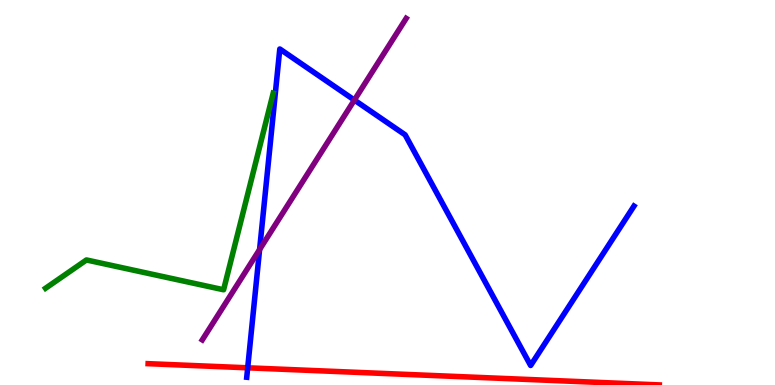[{'lines': ['blue', 'red'], 'intersections': [{'x': 3.2, 'y': 0.446}]}, {'lines': ['green', 'red'], 'intersections': []}, {'lines': ['purple', 'red'], 'intersections': []}, {'lines': ['blue', 'green'], 'intersections': []}, {'lines': ['blue', 'purple'], 'intersections': [{'x': 3.35, 'y': 3.52}, {'x': 4.57, 'y': 7.4}]}, {'lines': ['green', 'purple'], 'intersections': []}]